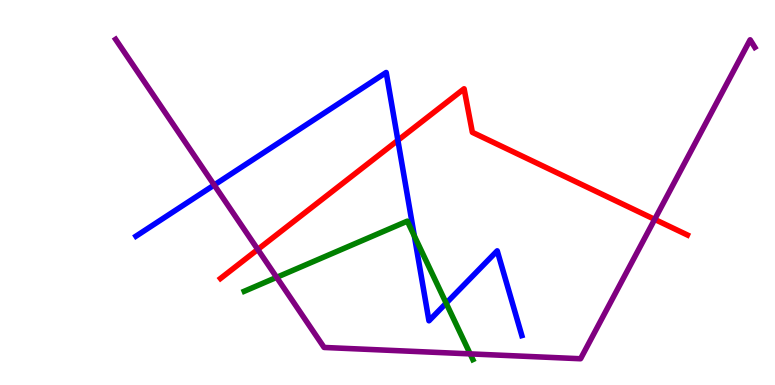[{'lines': ['blue', 'red'], 'intersections': [{'x': 5.13, 'y': 6.35}]}, {'lines': ['green', 'red'], 'intersections': []}, {'lines': ['purple', 'red'], 'intersections': [{'x': 3.33, 'y': 3.52}, {'x': 8.45, 'y': 4.3}]}, {'lines': ['blue', 'green'], 'intersections': [{'x': 5.35, 'y': 3.87}, {'x': 5.76, 'y': 2.13}]}, {'lines': ['blue', 'purple'], 'intersections': [{'x': 2.76, 'y': 5.19}]}, {'lines': ['green', 'purple'], 'intersections': [{'x': 3.57, 'y': 2.8}, {'x': 6.07, 'y': 0.808}]}]